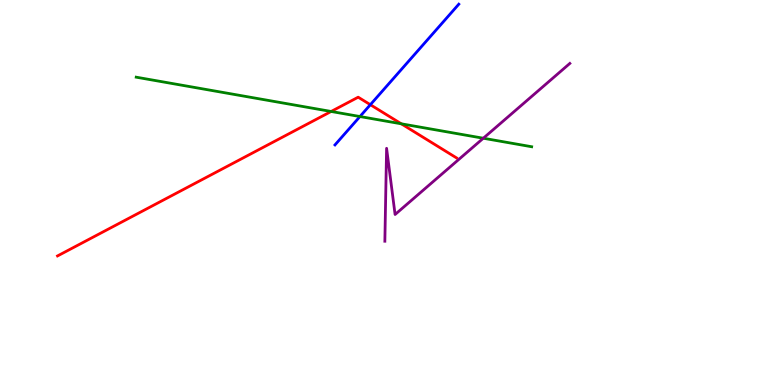[{'lines': ['blue', 'red'], 'intersections': [{'x': 4.78, 'y': 7.28}]}, {'lines': ['green', 'red'], 'intersections': [{'x': 4.27, 'y': 7.1}, {'x': 5.18, 'y': 6.78}]}, {'lines': ['purple', 'red'], 'intersections': []}, {'lines': ['blue', 'green'], 'intersections': [{'x': 4.64, 'y': 6.97}]}, {'lines': ['blue', 'purple'], 'intersections': []}, {'lines': ['green', 'purple'], 'intersections': [{'x': 6.24, 'y': 6.41}]}]